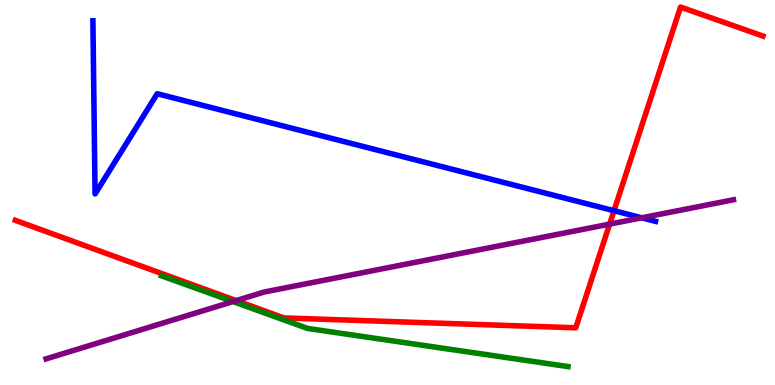[{'lines': ['blue', 'red'], 'intersections': [{'x': 7.92, 'y': 4.53}]}, {'lines': ['green', 'red'], 'intersections': []}, {'lines': ['purple', 'red'], 'intersections': [{'x': 3.05, 'y': 2.19}, {'x': 7.87, 'y': 4.18}]}, {'lines': ['blue', 'green'], 'intersections': []}, {'lines': ['blue', 'purple'], 'intersections': [{'x': 8.28, 'y': 4.34}]}, {'lines': ['green', 'purple'], 'intersections': [{'x': 3.01, 'y': 2.17}]}]